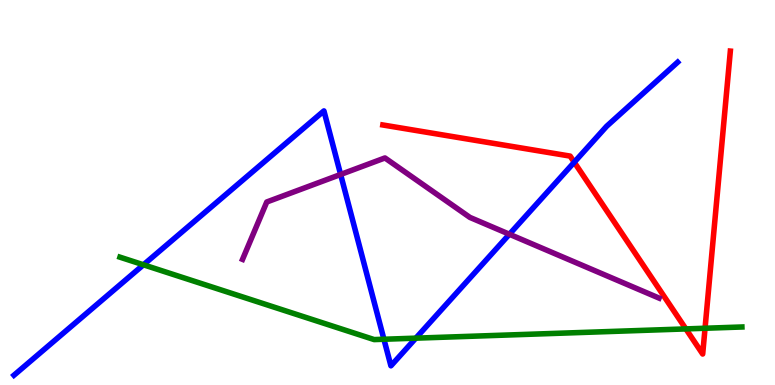[{'lines': ['blue', 'red'], 'intersections': [{'x': 7.41, 'y': 5.79}]}, {'lines': ['green', 'red'], 'intersections': [{'x': 8.85, 'y': 1.46}, {'x': 9.1, 'y': 1.47}]}, {'lines': ['purple', 'red'], 'intersections': []}, {'lines': ['blue', 'green'], 'intersections': [{'x': 1.85, 'y': 3.12}, {'x': 4.95, 'y': 1.19}, {'x': 5.37, 'y': 1.22}]}, {'lines': ['blue', 'purple'], 'intersections': [{'x': 4.4, 'y': 5.47}, {'x': 6.57, 'y': 3.92}]}, {'lines': ['green', 'purple'], 'intersections': []}]